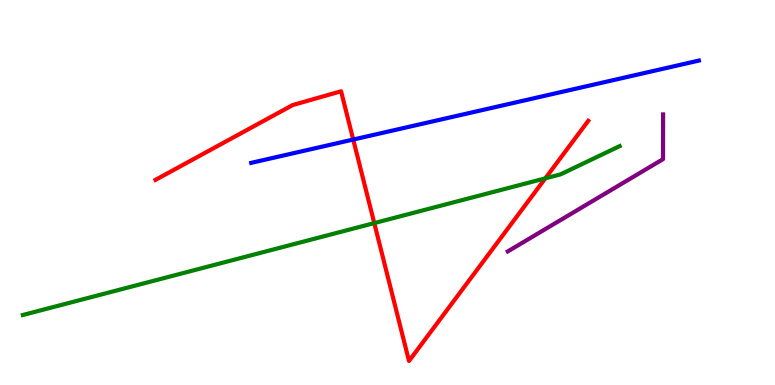[{'lines': ['blue', 'red'], 'intersections': [{'x': 4.56, 'y': 6.38}]}, {'lines': ['green', 'red'], 'intersections': [{'x': 4.83, 'y': 4.21}, {'x': 7.04, 'y': 5.37}]}, {'lines': ['purple', 'red'], 'intersections': []}, {'lines': ['blue', 'green'], 'intersections': []}, {'lines': ['blue', 'purple'], 'intersections': []}, {'lines': ['green', 'purple'], 'intersections': []}]